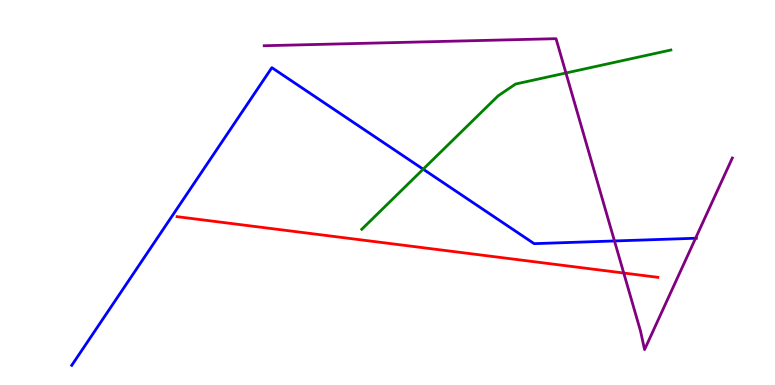[{'lines': ['blue', 'red'], 'intersections': []}, {'lines': ['green', 'red'], 'intersections': []}, {'lines': ['purple', 'red'], 'intersections': [{'x': 8.05, 'y': 2.91}]}, {'lines': ['blue', 'green'], 'intersections': [{'x': 5.46, 'y': 5.61}]}, {'lines': ['blue', 'purple'], 'intersections': [{'x': 7.93, 'y': 3.74}, {'x': 8.98, 'y': 3.81}]}, {'lines': ['green', 'purple'], 'intersections': [{'x': 7.3, 'y': 8.1}]}]